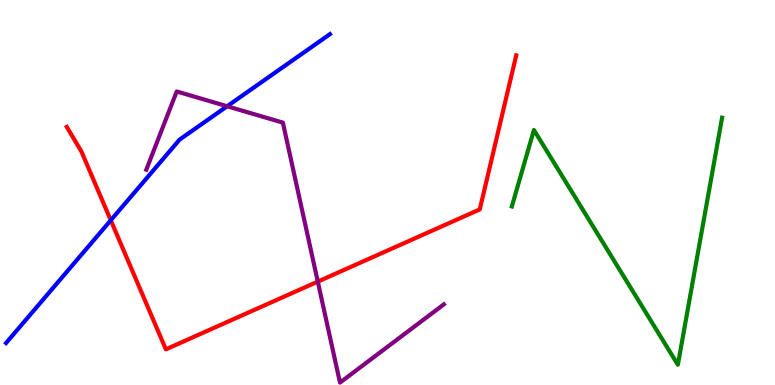[{'lines': ['blue', 'red'], 'intersections': [{'x': 1.43, 'y': 4.28}]}, {'lines': ['green', 'red'], 'intersections': []}, {'lines': ['purple', 'red'], 'intersections': [{'x': 4.1, 'y': 2.69}]}, {'lines': ['blue', 'green'], 'intersections': []}, {'lines': ['blue', 'purple'], 'intersections': [{'x': 2.93, 'y': 7.24}]}, {'lines': ['green', 'purple'], 'intersections': []}]